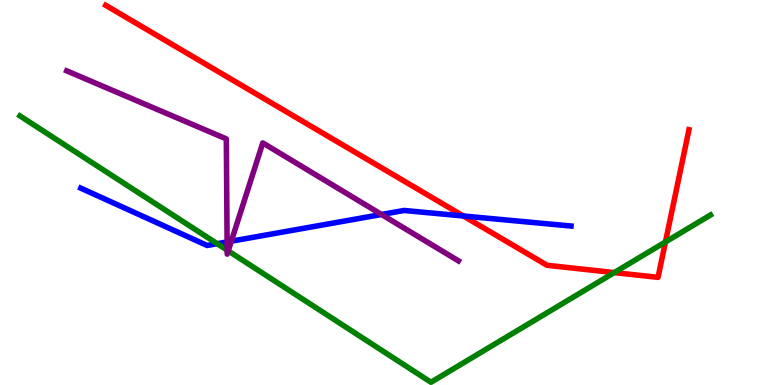[{'lines': ['blue', 'red'], 'intersections': [{'x': 5.98, 'y': 4.39}]}, {'lines': ['green', 'red'], 'intersections': [{'x': 7.93, 'y': 2.92}, {'x': 8.59, 'y': 3.72}]}, {'lines': ['purple', 'red'], 'intersections': []}, {'lines': ['blue', 'green'], 'intersections': [{'x': 2.8, 'y': 3.67}]}, {'lines': ['blue', 'purple'], 'intersections': [{'x': 2.93, 'y': 3.72}, {'x': 2.98, 'y': 3.74}, {'x': 4.92, 'y': 4.43}]}, {'lines': ['green', 'purple'], 'intersections': [{'x': 2.93, 'y': 3.5}, {'x': 2.94, 'y': 3.48}]}]